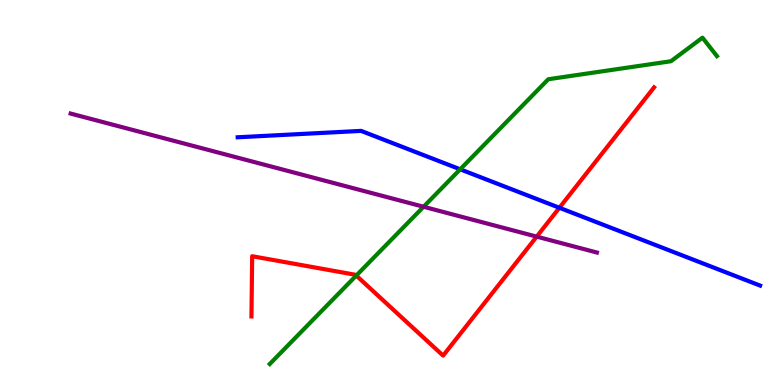[{'lines': ['blue', 'red'], 'intersections': [{'x': 7.22, 'y': 4.6}]}, {'lines': ['green', 'red'], 'intersections': [{'x': 4.6, 'y': 2.84}]}, {'lines': ['purple', 'red'], 'intersections': [{'x': 6.93, 'y': 3.85}]}, {'lines': ['blue', 'green'], 'intersections': [{'x': 5.94, 'y': 5.6}]}, {'lines': ['blue', 'purple'], 'intersections': []}, {'lines': ['green', 'purple'], 'intersections': [{'x': 5.47, 'y': 4.63}]}]